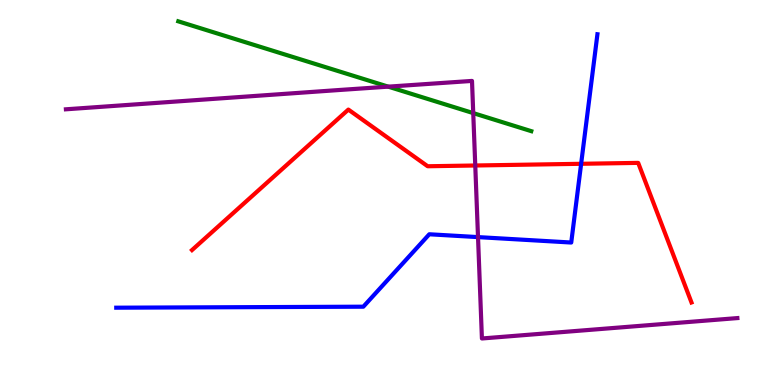[{'lines': ['blue', 'red'], 'intersections': [{'x': 7.5, 'y': 5.75}]}, {'lines': ['green', 'red'], 'intersections': []}, {'lines': ['purple', 'red'], 'intersections': [{'x': 6.13, 'y': 5.7}]}, {'lines': ['blue', 'green'], 'intersections': []}, {'lines': ['blue', 'purple'], 'intersections': [{'x': 6.17, 'y': 3.84}]}, {'lines': ['green', 'purple'], 'intersections': [{'x': 5.01, 'y': 7.75}, {'x': 6.11, 'y': 7.06}]}]